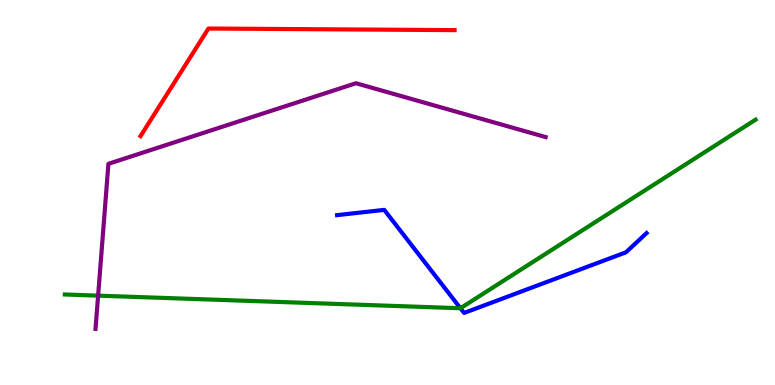[{'lines': ['blue', 'red'], 'intersections': []}, {'lines': ['green', 'red'], 'intersections': []}, {'lines': ['purple', 'red'], 'intersections': []}, {'lines': ['blue', 'green'], 'intersections': [{'x': 5.94, 'y': 1.99}]}, {'lines': ['blue', 'purple'], 'intersections': []}, {'lines': ['green', 'purple'], 'intersections': [{'x': 1.27, 'y': 2.32}]}]